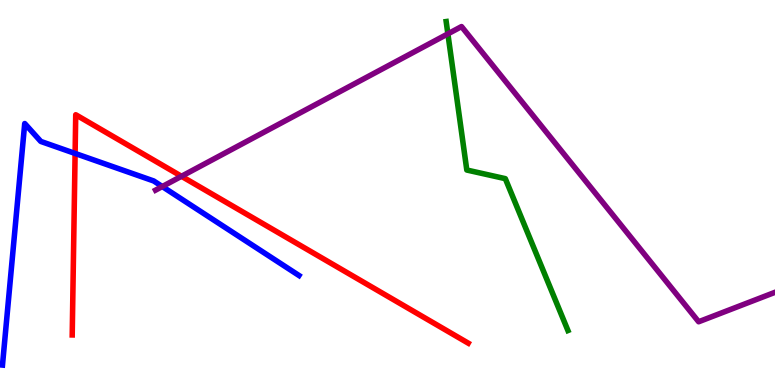[{'lines': ['blue', 'red'], 'intersections': [{'x': 0.969, 'y': 6.01}]}, {'lines': ['green', 'red'], 'intersections': []}, {'lines': ['purple', 'red'], 'intersections': [{'x': 2.34, 'y': 5.42}]}, {'lines': ['blue', 'green'], 'intersections': []}, {'lines': ['blue', 'purple'], 'intersections': [{'x': 2.09, 'y': 5.15}]}, {'lines': ['green', 'purple'], 'intersections': [{'x': 5.78, 'y': 9.12}]}]